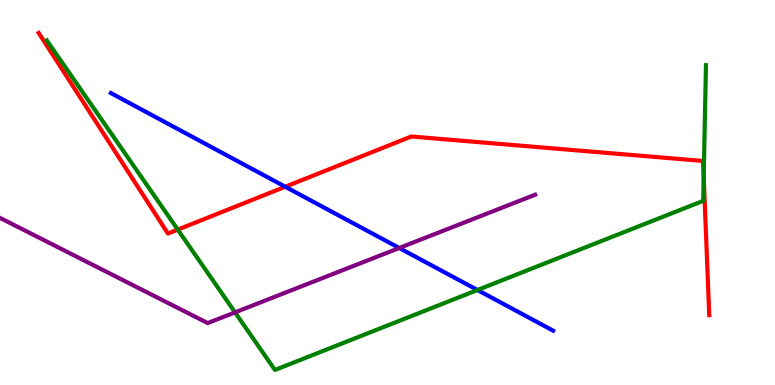[{'lines': ['blue', 'red'], 'intersections': [{'x': 3.68, 'y': 5.15}]}, {'lines': ['green', 'red'], 'intersections': [{'x': 2.29, 'y': 4.04}, {'x': 9.08, 'y': 5.41}]}, {'lines': ['purple', 'red'], 'intersections': []}, {'lines': ['blue', 'green'], 'intersections': [{'x': 6.16, 'y': 2.47}]}, {'lines': ['blue', 'purple'], 'intersections': [{'x': 5.15, 'y': 3.56}]}, {'lines': ['green', 'purple'], 'intersections': [{'x': 3.03, 'y': 1.89}]}]